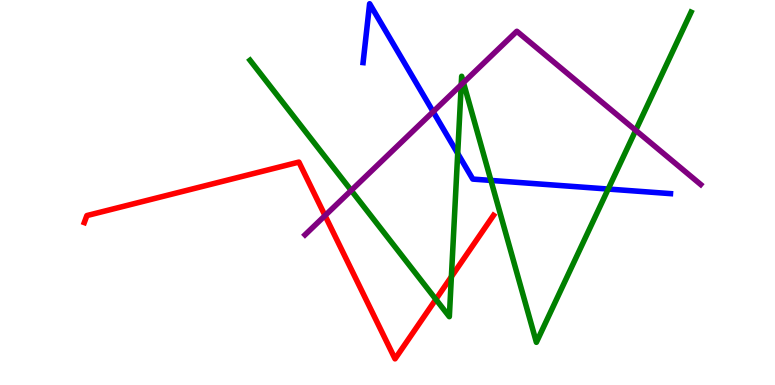[{'lines': ['blue', 'red'], 'intersections': []}, {'lines': ['green', 'red'], 'intersections': [{'x': 5.62, 'y': 2.22}, {'x': 5.82, 'y': 2.81}]}, {'lines': ['purple', 'red'], 'intersections': [{'x': 4.19, 'y': 4.4}]}, {'lines': ['blue', 'green'], 'intersections': [{'x': 5.91, 'y': 6.01}, {'x': 6.33, 'y': 5.31}, {'x': 7.85, 'y': 5.09}]}, {'lines': ['blue', 'purple'], 'intersections': [{'x': 5.59, 'y': 7.1}]}, {'lines': ['green', 'purple'], 'intersections': [{'x': 4.53, 'y': 5.05}, {'x': 5.95, 'y': 7.8}, {'x': 5.98, 'y': 7.85}, {'x': 8.2, 'y': 6.61}]}]